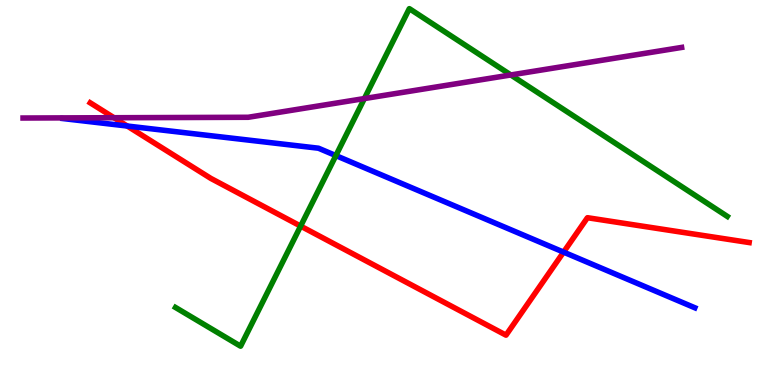[{'lines': ['blue', 'red'], 'intersections': [{'x': 1.64, 'y': 6.73}, {'x': 7.27, 'y': 3.45}]}, {'lines': ['green', 'red'], 'intersections': [{'x': 3.88, 'y': 4.13}]}, {'lines': ['purple', 'red'], 'intersections': [{'x': 1.47, 'y': 6.94}]}, {'lines': ['blue', 'green'], 'intersections': [{'x': 4.33, 'y': 5.96}]}, {'lines': ['blue', 'purple'], 'intersections': []}, {'lines': ['green', 'purple'], 'intersections': [{'x': 4.7, 'y': 7.44}, {'x': 6.59, 'y': 8.05}]}]